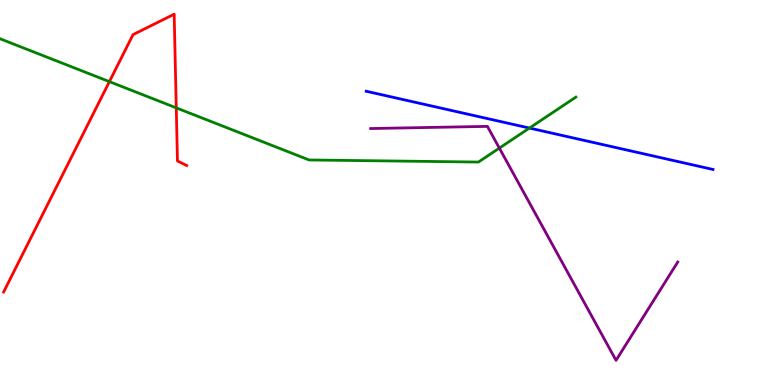[{'lines': ['blue', 'red'], 'intersections': []}, {'lines': ['green', 'red'], 'intersections': [{'x': 1.41, 'y': 7.88}, {'x': 2.27, 'y': 7.2}]}, {'lines': ['purple', 'red'], 'intersections': []}, {'lines': ['blue', 'green'], 'intersections': [{'x': 6.83, 'y': 6.67}]}, {'lines': ['blue', 'purple'], 'intersections': []}, {'lines': ['green', 'purple'], 'intersections': [{'x': 6.44, 'y': 6.15}]}]